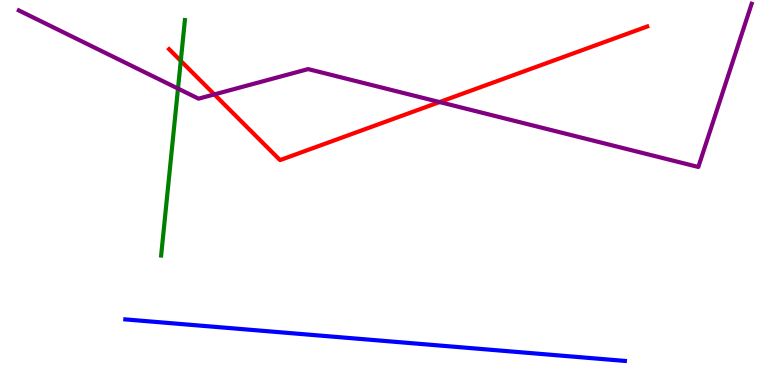[{'lines': ['blue', 'red'], 'intersections': []}, {'lines': ['green', 'red'], 'intersections': [{'x': 2.33, 'y': 8.42}]}, {'lines': ['purple', 'red'], 'intersections': [{'x': 2.77, 'y': 7.55}, {'x': 5.67, 'y': 7.35}]}, {'lines': ['blue', 'green'], 'intersections': []}, {'lines': ['blue', 'purple'], 'intersections': []}, {'lines': ['green', 'purple'], 'intersections': [{'x': 2.3, 'y': 7.7}]}]